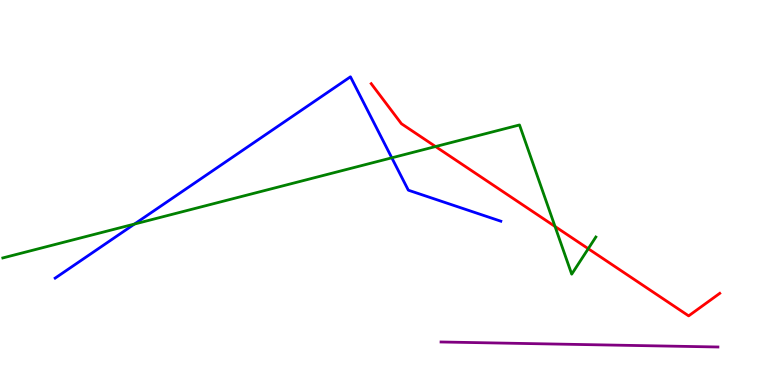[{'lines': ['blue', 'red'], 'intersections': []}, {'lines': ['green', 'red'], 'intersections': [{'x': 5.62, 'y': 6.19}, {'x': 7.16, 'y': 4.12}, {'x': 7.59, 'y': 3.54}]}, {'lines': ['purple', 'red'], 'intersections': []}, {'lines': ['blue', 'green'], 'intersections': [{'x': 1.74, 'y': 4.18}, {'x': 5.06, 'y': 5.9}]}, {'lines': ['blue', 'purple'], 'intersections': []}, {'lines': ['green', 'purple'], 'intersections': []}]